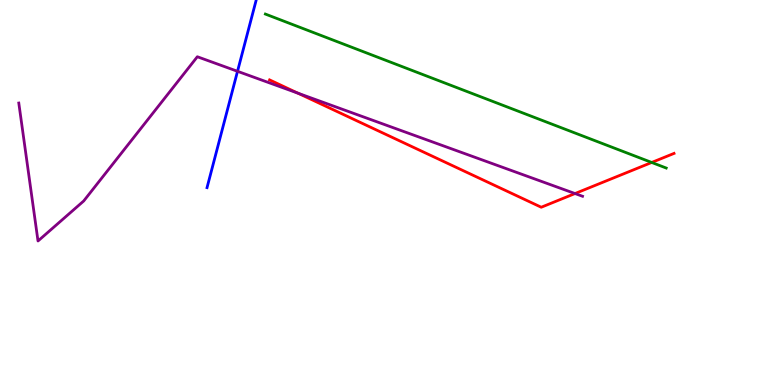[{'lines': ['blue', 'red'], 'intersections': []}, {'lines': ['green', 'red'], 'intersections': [{'x': 8.41, 'y': 5.78}]}, {'lines': ['purple', 'red'], 'intersections': [{'x': 3.84, 'y': 7.58}, {'x': 7.42, 'y': 4.97}]}, {'lines': ['blue', 'green'], 'intersections': []}, {'lines': ['blue', 'purple'], 'intersections': [{'x': 3.06, 'y': 8.15}]}, {'lines': ['green', 'purple'], 'intersections': []}]